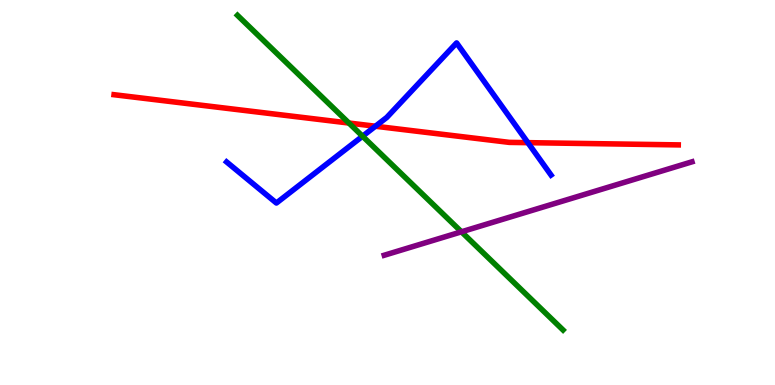[{'lines': ['blue', 'red'], 'intersections': [{'x': 4.84, 'y': 6.72}, {'x': 6.81, 'y': 6.29}]}, {'lines': ['green', 'red'], 'intersections': [{'x': 4.5, 'y': 6.8}]}, {'lines': ['purple', 'red'], 'intersections': []}, {'lines': ['blue', 'green'], 'intersections': [{'x': 4.68, 'y': 6.46}]}, {'lines': ['blue', 'purple'], 'intersections': []}, {'lines': ['green', 'purple'], 'intersections': [{'x': 5.95, 'y': 3.98}]}]